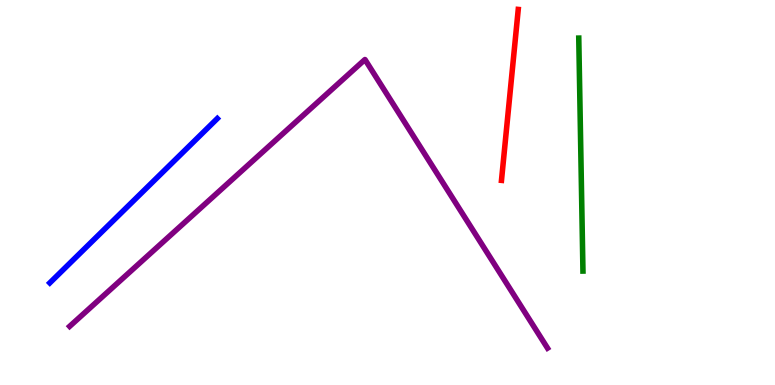[{'lines': ['blue', 'red'], 'intersections': []}, {'lines': ['green', 'red'], 'intersections': []}, {'lines': ['purple', 'red'], 'intersections': []}, {'lines': ['blue', 'green'], 'intersections': []}, {'lines': ['blue', 'purple'], 'intersections': []}, {'lines': ['green', 'purple'], 'intersections': []}]